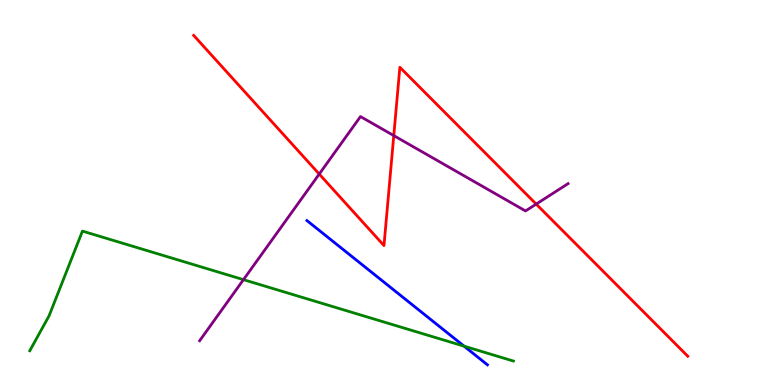[{'lines': ['blue', 'red'], 'intersections': []}, {'lines': ['green', 'red'], 'intersections': []}, {'lines': ['purple', 'red'], 'intersections': [{'x': 4.12, 'y': 5.48}, {'x': 5.08, 'y': 6.48}, {'x': 6.92, 'y': 4.7}]}, {'lines': ['blue', 'green'], 'intersections': [{'x': 5.99, 'y': 1.01}]}, {'lines': ['blue', 'purple'], 'intersections': []}, {'lines': ['green', 'purple'], 'intersections': [{'x': 3.14, 'y': 2.74}]}]